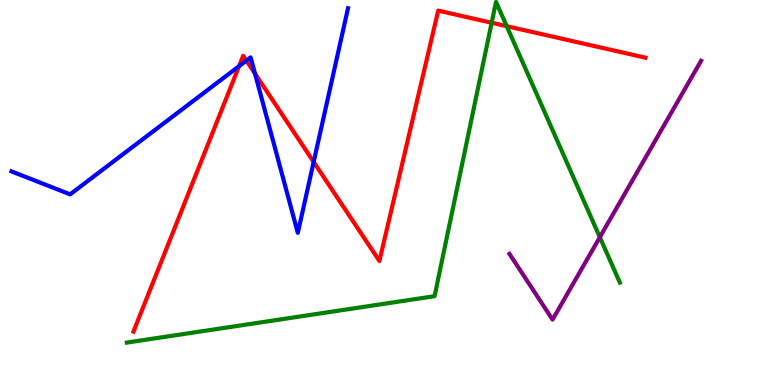[{'lines': ['blue', 'red'], 'intersections': [{'x': 3.08, 'y': 8.28}, {'x': 3.18, 'y': 8.43}, {'x': 3.29, 'y': 8.09}, {'x': 4.05, 'y': 5.79}]}, {'lines': ['green', 'red'], 'intersections': [{'x': 6.34, 'y': 9.41}, {'x': 6.54, 'y': 9.32}]}, {'lines': ['purple', 'red'], 'intersections': []}, {'lines': ['blue', 'green'], 'intersections': []}, {'lines': ['blue', 'purple'], 'intersections': []}, {'lines': ['green', 'purple'], 'intersections': [{'x': 7.74, 'y': 3.84}]}]